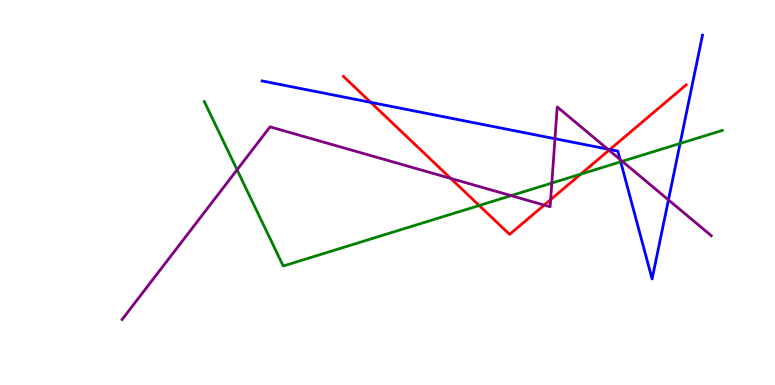[{'lines': ['blue', 'red'], 'intersections': [{'x': 4.78, 'y': 7.34}, {'x': 7.87, 'y': 6.12}]}, {'lines': ['green', 'red'], 'intersections': [{'x': 6.18, 'y': 4.66}, {'x': 7.49, 'y': 5.48}]}, {'lines': ['purple', 'red'], 'intersections': [{'x': 5.82, 'y': 5.37}, {'x': 7.02, 'y': 4.67}, {'x': 7.11, 'y': 4.82}, {'x': 7.86, 'y': 6.1}]}, {'lines': ['blue', 'green'], 'intersections': [{'x': 8.01, 'y': 5.8}, {'x': 8.78, 'y': 6.27}]}, {'lines': ['blue', 'purple'], 'intersections': [{'x': 7.16, 'y': 6.4}, {'x': 7.84, 'y': 6.13}, {'x': 8.0, 'y': 5.86}, {'x': 8.63, 'y': 4.81}]}, {'lines': ['green', 'purple'], 'intersections': [{'x': 3.06, 'y': 5.59}, {'x': 6.6, 'y': 4.92}, {'x': 7.12, 'y': 5.24}, {'x': 8.03, 'y': 5.81}]}]